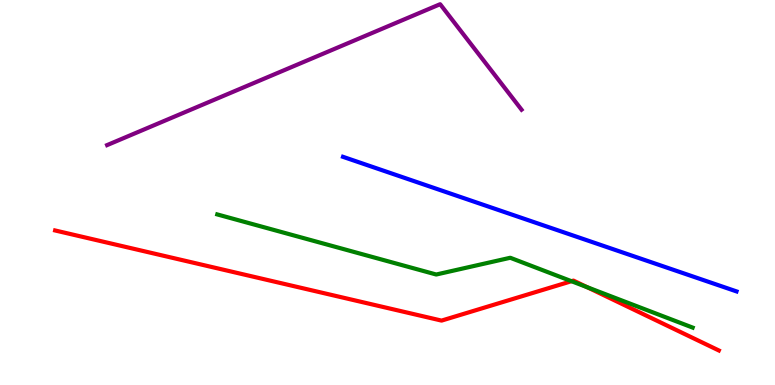[{'lines': ['blue', 'red'], 'intersections': []}, {'lines': ['green', 'red'], 'intersections': [{'x': 7.37, 'y': 2.7}, {'x': 7.58, 'y': 2.54}]}, {'lines': ['purple', 'red'], 'intersections': []}, {'lines': ['blue', 'green'], 'intersections': []}, {'lines': ['blue', 'purple'], 'intersections': []}, {'lines': ['green', 'purple'], 'intersections': []}]